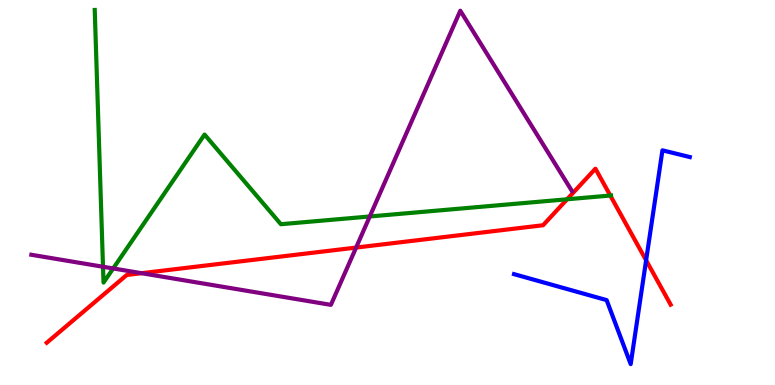[{'lines': ['blue', 'red'], 'intersections': [{'x': 8.34, 'y': 3.24}]}, {'lines': ['green', 'red'], 'intersections': [{'x': 7.32, 'y': 4.82}, {'x': 7.87, 'y': 4.92}]}, {'lines': ['purple', 'red'], 'intersections': [{'x': 1.83, 'y': 2.9}, {'x': 4.59, 'y': 3.57}]}, {'lines': ['blue', 'green'], 'intersections': []}, {'lines': ['blue', 'purple'], 'intersections': []}, {'lines': ['green', 'purple'], 'intersections': [{'x': 1.33, 'y': 3.07}, {'x': 1.46, 'y': 3.03}, {'x': 4.77, 'y': 4.38}]}]